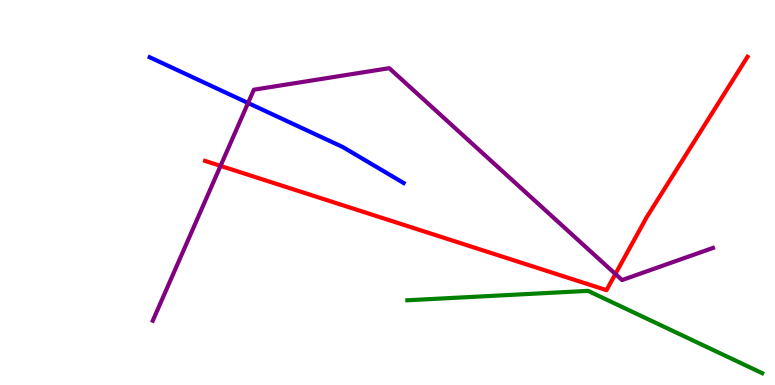[{'lines': ['blue', 'red'], 'intersections': []}, {'lines': ['green', 'red'], 'intersections': []}, {'lines': ['purple', 'red'], 'intersections': [{'x': 2.85, 'y': 5.69}, {'x': 7.94, 'y': 2.88}]}, {'lines': ['blue', 'green'], 'intersections': []}, {'lines': ['blue', 'purple'], 'intersections': [{'x': 3.2, 'y': 7.32}]}, {'lines': ['green', 'purple'], 'intersections': []}]